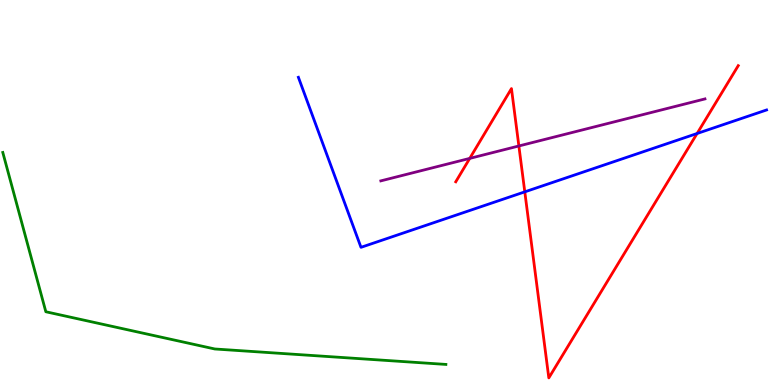[{'lines': ['blue', 'red'], 'intersections': [{'x': 6.77, 'y': 5.02}, {'x': 8.99, 'y': 6.53}]}, {'lines': ['green', 'red'], 'intersections': []}, {'lines': ['purple', 'red'], 'intersections': [{'x': 6.06, 'y': 5.89}, {'x': 6.7, 'y': 6.21}]}, {'lines': ['blue', 'green'], 'intersections': []}, {'lines': ['blue', 'purple'], 'intersections': []}, {'lines': ['green', 'purple'], 'intersections': []}]